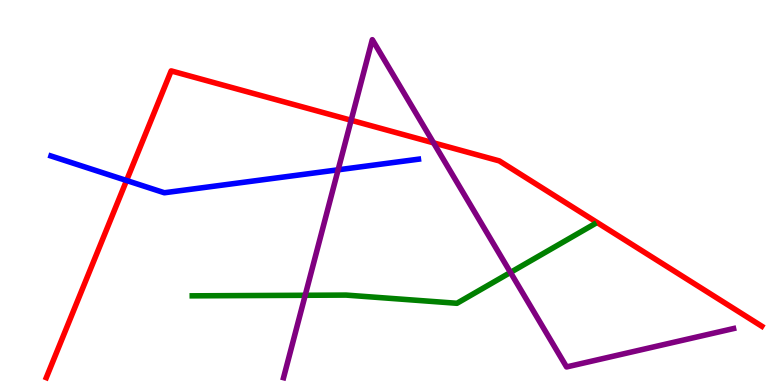[{'lines': ['blue', 'red'], 'intersections': [{'x': 1.63, 'y': 5.31}]}, {'lines': ['green', 'red'], 'intersections': []}, {'lines': ['purple', 'red'], 'intersections': [{'x': 4.53, 'y': 6.88}, {'x': 5.59, 'y': 6.29}]}, {'lines': ['blue', 'green'], 'intersections': []}, {'lines': ['blue', 'purple'], 'intersections': [{'x': 4.36, 'y': 5.59}]}, {'lines': ['green', 'purple'], 'intersections': [{'x': 3.94, 'y': 2.33}, {'x': 6.59, 'y': 2.92}]}]